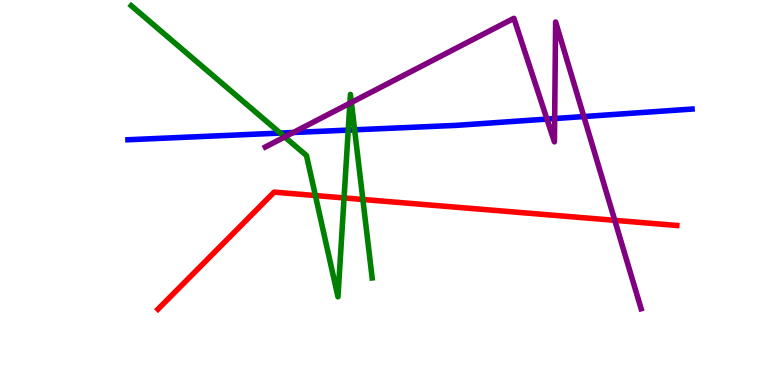[{'lines': ['blue', 'red'], 'intersections': []}, {'lines': ['green', 'red'], 'intersections': [{'x': 4.07, 'y': 4.92}, {'x': 4.44, 'y': 4.86}, {'x': 4.68, 'y': 4.82}]}, {'lines': ['purple', 'red'], 'intersections': [{'x': 7.93, 'y': 4.28}]}, {'lines': ['blue', 'green'], 'intersections': [{'x': 3.62, 'y': 6.54}, {'x': 4.49, 'y': 6.62}, {'x': 4.58, 'y': 6.63}]}, {'lines': ['blue', 'purple'], 'intersections': [{'x': 3.78, 'y': 6.56}, {'x': 7.06, 'y': 6.91}, {'x': 7.16, 'y': 6.92}, {'x': 7.53, 'y': 6.97}]}, {'lines': ['green', 'purple'], 'intersections': [{'x': 3.67, 'y': 6.44}, {'x': 4.51, 'y': 7.32}, {'x': 4.53, 'y': 7.34}]}]